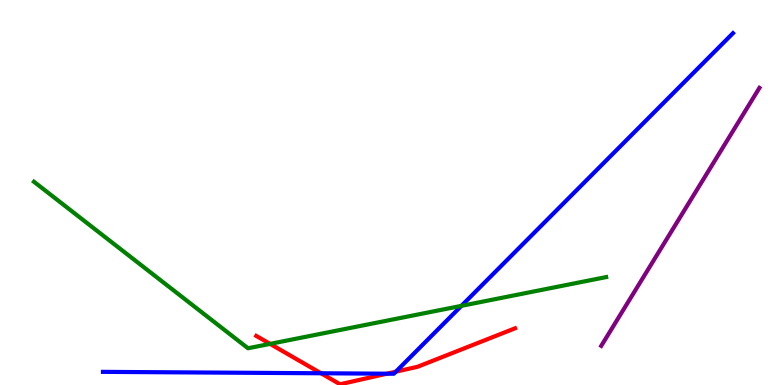[{'lines': ['blue', 'red'], 'intersections': [{'x': 4.14, 'y': 0.305}, {'x': 4.99, 'y': 0.294}, {'x': 5.11, 'y': 0.346}]}, {'lines': ['green', 'red'], 'intersections': [{'x': 3.48, 'y': 1.07}]}, {'lines': ['purple', 'red'], 'intersections': []}, {'lines': ['blue', 'green'], 'intersections': [{'x': 5.95, 'y': 2.06}]}, {'lines': ['blue', 'purple'], 'intersections': []}, {'lines': ['green', 'purple'], 'intersections': []}]